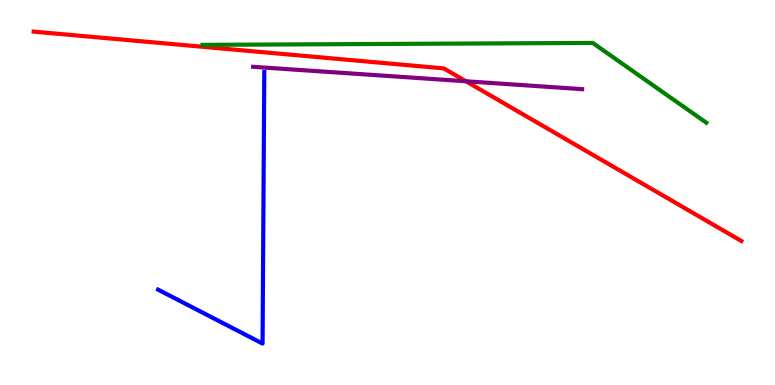[{'lines': ['blue', 'red'], 'intersections': []}, {'lines': ['green', 'red'], 'intersections': []}, {'lines': ['purple', 'red'], 'intersections': [{'x': 6.01, 'y': 7.89}]}, {'lines': ['blue', 'green'], 'intersections': []}, {'lines': ['blue', 'purple'], 'intersections': []}, {'lines': ['green', 'purple'], 'intersections': []}]